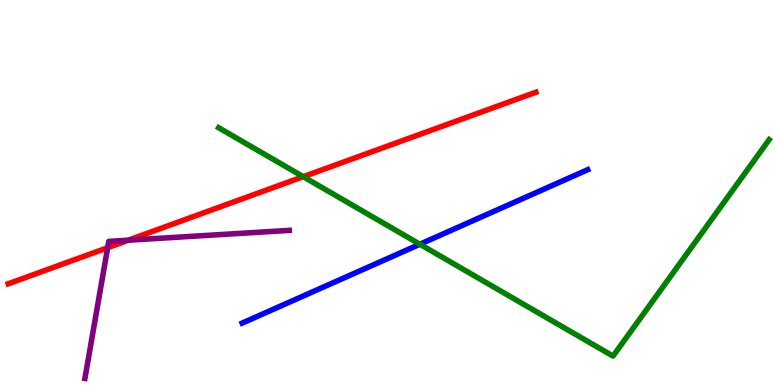[{'lines': ['blue', 'red'], 'intersections': []}, {'lines': ['green', 'red'], 'intersections': [{'x': 3.91, 'y': 5.41}]}, {'lines': ['purple', 'red'], 'intersections': [{'x': 1.39, 'y': 3.57}, {'x': 1.66, 'y': 3.76}]}, {'lines': ['blue', 'green'], 'intersections': [{'x': 5.42, 'y': 3.66}]}, {'lines': ['blue', 'purple'], 'intersections': []}, {'lines': ['green', 'purple'], 'intersections': []}]